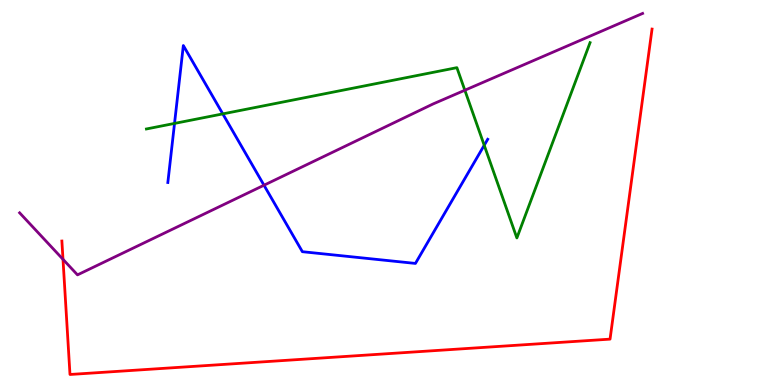[{'lines': ['blue', 'red'], 'intersections': []}, {'lines': ['green', 'red'], 'intersections': []}, {'lines': ['purple', 'red'], 'intersections': [{'x': 0.813, 'y': 3.26}]}, {'lines': ['blue', 'green'], 'intersections': [{'x': 2.25, 'y': 6.79}, {'x': 2.87, 'y': 7.04}, {'x': 6.25, 'y': 6.23}]}, {'lines': ['blue', 'purple'], 'intersections': [{'x': 3.41, 'y': 5.19}]}, {'lines': ['green', 'purple'], 'intersections': [{'x': 6.0, 'y': 7.66}]}]